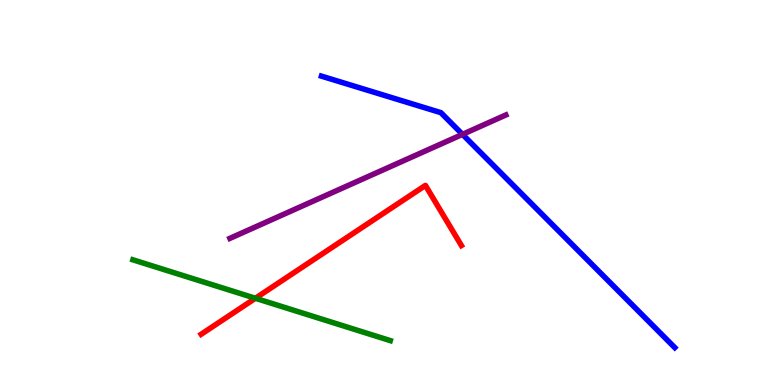[{'lines': ['blue', 'red'], 'intersections': []}, {'lines': ['green', 'red'], 'intersections': [{'x': 3.3, 'y': 2.25}]}, {'lines': ['purple', 'red'], 'intersections': []}, {'lines': ['blue', 'green'], 'intersections': []}, {'lines': ['blue', 'purple'], 'intersections': [{'x': 5.97, 'y': 6.51}]}, {'lines': ['green', 'purple'], 'intersections': []}]